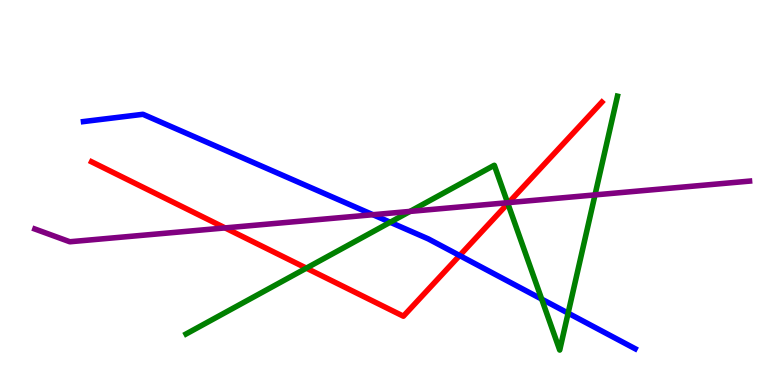[{'lines': ['blue', 'red'], 'intersections': [{'x': 5.93, 'y': 3.36}]}, {'lines': ['green', 'red'], 'intersections': [{'x': 3.95, 'y': 3.04}, {'x': 6.55, 'y': 4.71}]}, {'lines': ['purple', 'red'], 'intersections': [{'x': 2.9, 'y': 4.08}, {'x': 6.56, 'y': 4.74}]}, {'lines': ['blue', 'green'], 'intersections': [{'x': 5.03, 'y': 4.23}, {'x': 6.99, 'y': 2.23}, {'x': 7.33, 'y': 1.87}]}, {'lines': ['blue', 'purple'], 'intersections': [{'x': 4.81, 'y': 4.42}]}, {'lines': ['green', 'purple'], 'intersections': [{'x': 5.29, 'y': 4.51}, {'x': 6.55, 'y': 4.73}, {'x': 7.68, 'y': 4.94}]}]